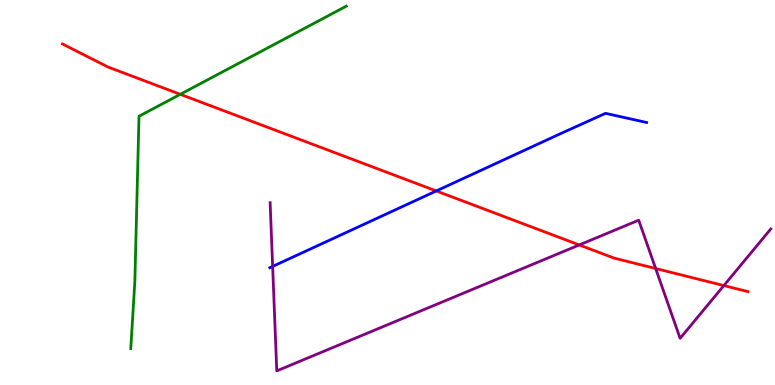[{'lines': ['blue', 'red'], 'intersections': [{'x': 5.63, 'y': 5.04}]}, {'lines': ['green', 'red'], 'intersections': [{'x': 2.33, 'y': 7.55}]}, {'lines': ['purple', 'red'], 'intersections': [{'x': 7.47, 'y': 3.64}, {'x': 8.46, 'y': 3.03}, {'x': 9.34, 'y': 2.58}]}, {'lines': ['blue', 'green'], 'intersections': []}, {'lines': ['blue', 'purple'], 'intersections': [{'x': 3.52, 'y': 3.08}]}, {'lines': ['green', 'purple'], 'intersections': []}]